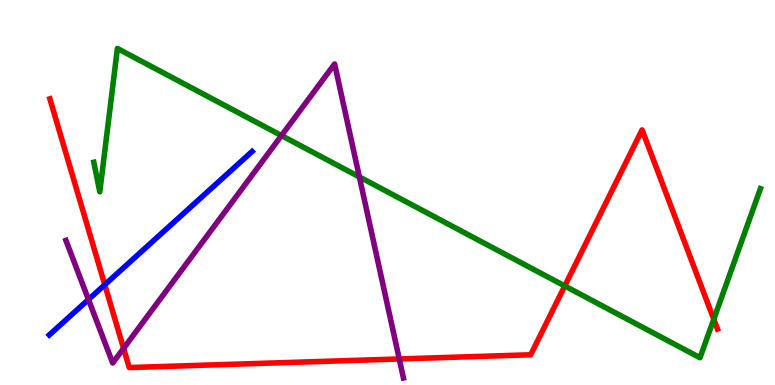[{'lines': ['blue', 'red'], 'intersections': [{'x': 1.35, 'y': 2.6}]}, {'lines': ['green', 'red'], 'intersections': [{'x': 7.29, 'y': 2.57}, {'x': 9.21, 'y': 1.71}]}, {'lines': ['purple', 'red'], 'intersections': [{'x': 1.59, 'y': 0.951}, {'x': 5.15, 'y': 0.677}]}, {'lines': ['blue', 'green'], 'intersections': []}, {'lines': ['blue', 'purple'], 'intersections': [{'x': 1.14, 'y': 2.22}]}, {'lines': ['green', 'purple'], 'intersections': [{'x': 3.63, 'y': 6.48}, {'x': 4.64, 'y': 5.4}]}]